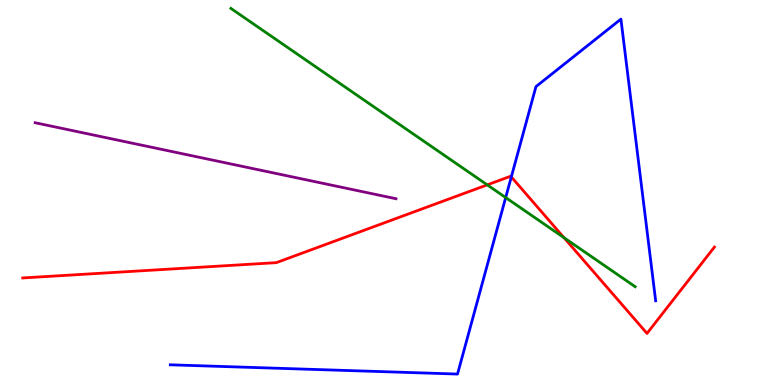[{'lines': ['blue', 'red'], 'intersections': [{'x': 6.6, 'y': 5.4}]}, {'lines': ['green', 'red'], 'intersections': [{'x': 6.29, 'y': 5.2}, {'x': 7.28, 'y': 3.83}]}, {'lines': ['purple', 'red'], 'intersections': []}, {'lines': ['blue', 'green'], 'intersections': [{'x': 6.52, 'y': 4.87}]}, {'lines': ['blue', 'purple'], 'intersections': []}, {'lines': ['green', 'purple'], 'intersections': []}]